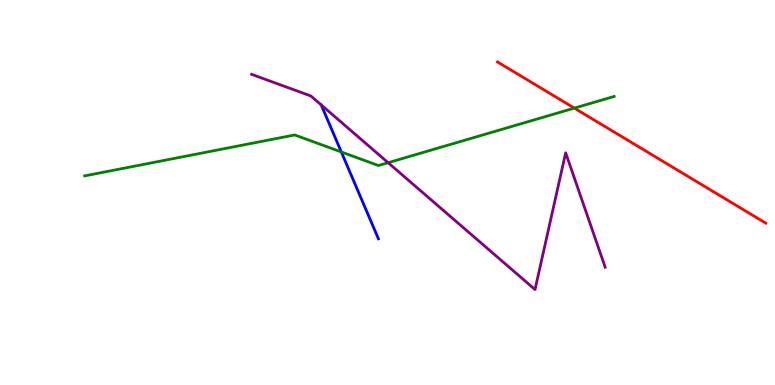[{'lines': ['blue', 'red'], 'intersections': []}, {'lines': ['green', 'red'], 'intersections': [{'x': 7.41, 'y': 7.19}]}, {'lines': ['purple', 'red'], 'intersections': []}, {'lines': ['blue', 'green'], 'intersections': [{'x': 4.4, 'y': 6.05}]}, {'lines': ['blue', 'purple'], 'intersections': []}, {'lines': ['green', 'purple'], 'intersections': [{'x': 5.01, 'y': 5.77}]}]